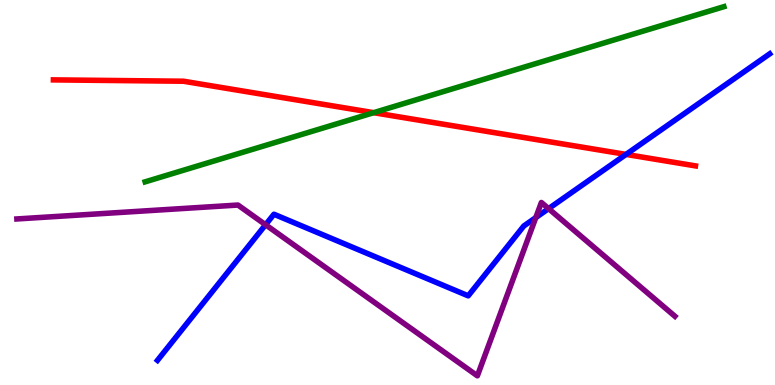[{'lines': ['blue', 'red'], 'intersections': [{'x': 8.08, 'y': 5.99}]}, {'lines': ['green', 'red'], 'intersections': [{'x': 4.82, 'y': 7.07}]}, {'lines': ['purple', 'red'], 'intersections': []}, {'lines': ['blue', 'green'], 'intersections': []}, {'lines': ['blue', 'purple'], 'intersections': [{'x': 3.43, 'y': 4.16}, {'x': 6.91, 'y': 4.35}, {'x': 7.08, 'y': 4.58}]}, {'lines': ['green', 'purple'], 'intersections': []}]